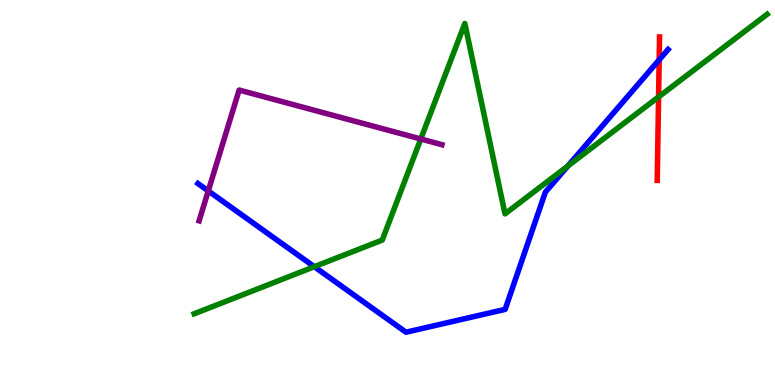[{'lines': ['blue', 'red'], 'intersections': [{'x': 8.51, 'y': 8.45}]}, {'lines': ['green', 'red'], 'intersections': [{'x': 8.5, 'y': 7.48}]}, {'lines': ['purple', 'red'], 'intersections': []}, {'lines': ['blue', 'green'], 'intersections': [{'x': 4.06, 'y': 3.07}, {'x': 7.33, 'y': 5.69}]}, {'lines': ['blue', 'purple'], 'intersections': [{'x': 2.69, 'y': 5.04}]}, {'lines': ['green', 'purple'], 'intersections': [{'x': 5.43, 'y': 6.39}]}]